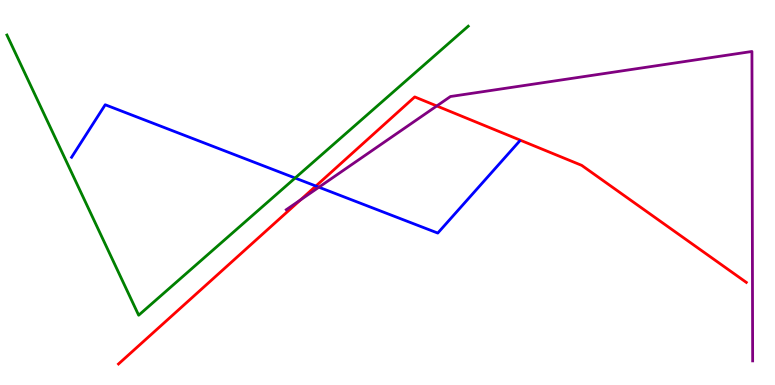[{'lines': ['blue', 'red'], 'intersections': [{'x': 4.08, 'y': 5.17}]}, {'lines': ['green', 'red'], 'intersections': []}, {'lines': ['purple', 'red'], 'intersections': [{'x': 3.88, 'y': 4.81}, {'x': 5.64, 'y': 7.25}]}, {'lines': ['blue', 'green'], 'intersections': [{'x': 3.81, 'y': 5.38}]}, {'lines': ['blue', 'purple'], 'intersections': [{'x': 4.12, 'y': 5.14}]}, {'lines': ['green', 'purple'], 'intersections': []}]